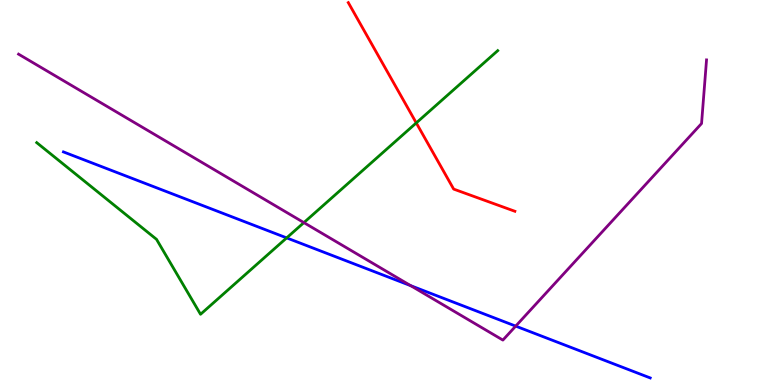[{'lines': ['blue', 'red'], 'intersections': []}, {'lines': ['green', 'red'], 'intersections': [{'x': 5.37, 'y': 6.81}]}, {'lines': ['purple', 'red'], 'intersections': []}, {'lines': ['blue', 'green'], 'intersections': [{'x': 3.7, 'y': 3.82}]}, {'lines': ['blue', 'purple'], 'intersections': [{'x': 5.3, 'y': 2.58}, {'x': 6.65, 'y': 1.53}]}, {'lines': ['green', 'purple'], 'intersections': [{'x': 3.92, 'y': 4.22}]}]